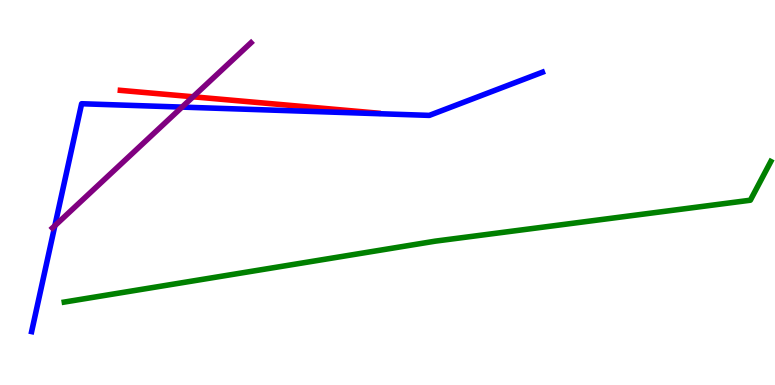[{'lines': ['blue', 'red'], 'intersections': []}, {'lines': ['green', 'red'], 'intersections': []}, {'lines': ['purple', 'red'], 'intersections': [{'x': 2.49, 'y': 7.49}]}, {'lines': ['blue', 'green'], 'intersections': []}, {'lines': ['blue', 'purple'], 'intersections': [{'x': 0.708, 'y': 4.14}, {'x': 2.35, 'y': 7.22}]}, {'lines': ['green', 'purple'], 'intersections': []}]